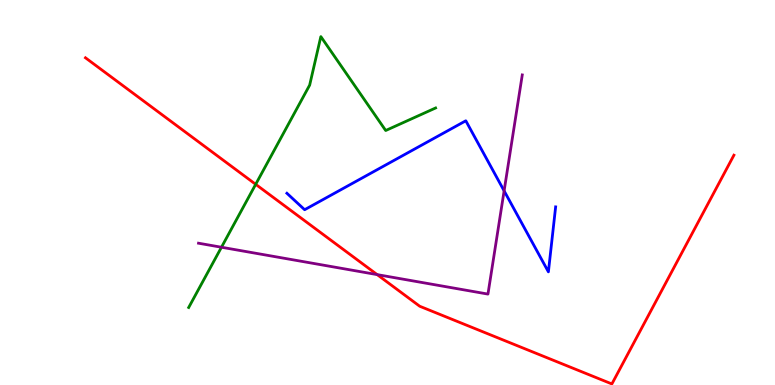[{'lines': ['blue', 'red'], 'intersections': []}, {'lines': ['green', 'red'], 'intersections': [{'x': 3.3, 'y': 5.21}]}, {'lines': ['purple', 'red'], 'intersections': [{'x': 4.87, 'y': 2.87}]}, {'lines': ['blue', 'green'], 'intersections': []}, {'lines': ['blue', 'purple'], 'intersections': [{'x': 6.5, 'y': 5.04}]}, {'lines': ['green', 'purple'], 'intersections': [{'x': 2.86, 'y': 3.58}]}]